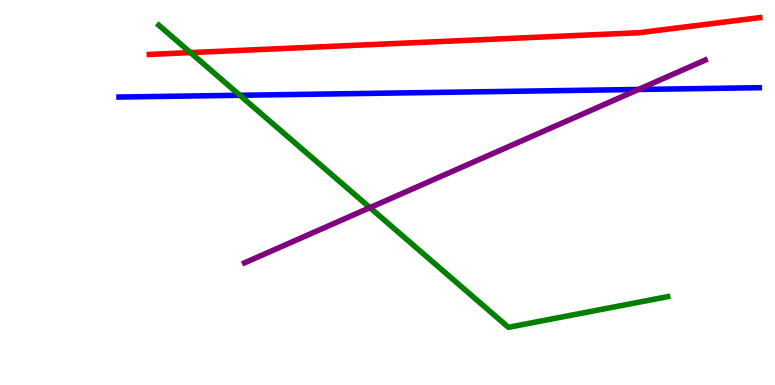[{'lines': ['blue', 'red'], 'intersections': []}, {'lines': ['green', 'red'], 'intersections': [{'x': 2.46, 'y': 8.63}]}, {'lines': ['purple', 'red'], 'intersections': []}, {'lines': ['blue', 'green'], 'intersections': [{'x': 3.1, 'y': 7.53}]}, {'lines': ['blue', 'purple'], 'intersections': [{'x': 8.24, 'y': 7.68}]}, {'lines': ['green', 'purple'], 'intersections': [{'x': 4.77, 'y': 4.61}]}]